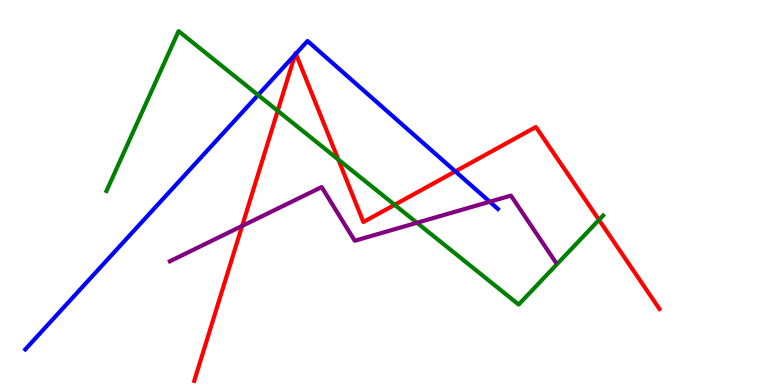[{'lines': ['blue', 'red'], 'intersections': [{'x': 3.81, 'y': 8.58}, {'x': 3.82, 'y': 8.6}, {'x': 5.88, 'y': 5.55}]}, {'lines': ['green', 'red'], 'intersections': [{'x': 3.58, 'y': 7.12}, {'x': 4.37, 'y': 5.86}, {'x': 5.09, 'y': 4.68}, {'x': 7.73, 'y': 4.29}]}, {'lines': ['purple', 'red'], 'intersections': [{'x': 3.12, 'y': 4.13}]}, {'lines': ['blue', 'green'], 'intersections': [{'x': 3.33, 'y': 7.53}]}, {'lines': ['blue', 'purple'], 'intersections': [{'x': 6.32, 'y': 4.76}]}, {'lines': ['green', 'purple'], 'intersections': [{'x': 5.38, 'y': 4.21}]}]